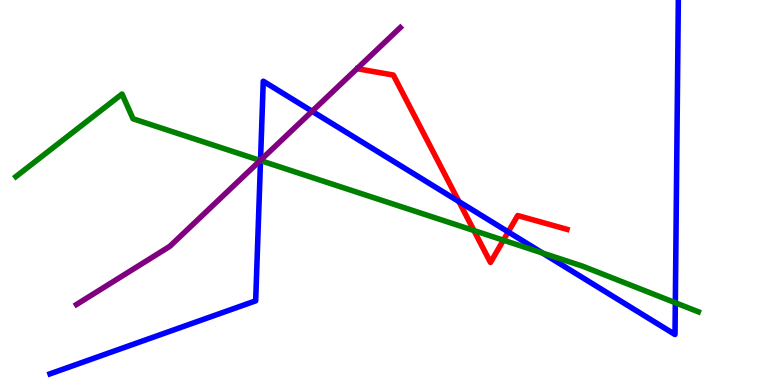[{'lines': ['blue', 'red'], 'intersections': [{'x': 5.92, 'y': 4.76}, {'x': 6.56, 'y': 3.98}]}, {'lines': ['green', 'red'], 'intersections': [{'x': 6.12, 'y': 4.01}, {'x': 6.5, 'y': 3.76}]}, {'lines': ['purple', 'red'], 'intersections': []}, {'lines': ['blue', 'green'], 'intersections': [{'x': 3.36, 'y': 5.83}, {'x': 7.0, 'y': 3.43}, {'x': 8.71, 'y': 2.14}]}, {'lines': ['blue', 'purple'], 'intersections': [{'x': 3.36, 'y': 5.84}, {'x': 4.03, 'y': 7.11}]}, {'lines': ['green', 'purple'], 'intersections': [{'x': 3.36, 'y': 5.83}]}]